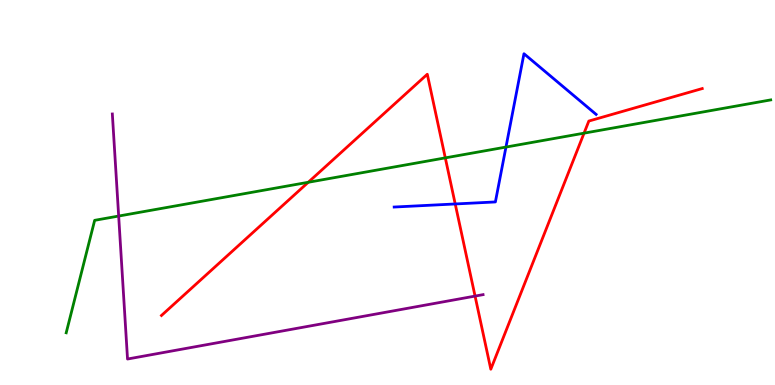[{'lines': ['blue', 'red'], 'intersections': [{'x': 5.87, 'y': 4.7}]}, {'lines': ['green', 'red'], 'intersections': [{'x': 3.98, 'y': 5.27}, {'x': 5.75, 'y': 5.9}, {'x': 7.54, 'y': 6.54}]}, {'lines': ['purple', 'red'], 'intersections': [{'x': 6.13, 'y': 2.31}]}, {'lines': ['blue', 'green'], 'intersections': [{'x': 6.53, 'y': 6.18}]}, {'lines': ['blue', 'purple'], 'intersections': []}, {'lines': ['green', 'purple'], 'intersections': [{'x': 1.53, 'y': 4.39}]}]